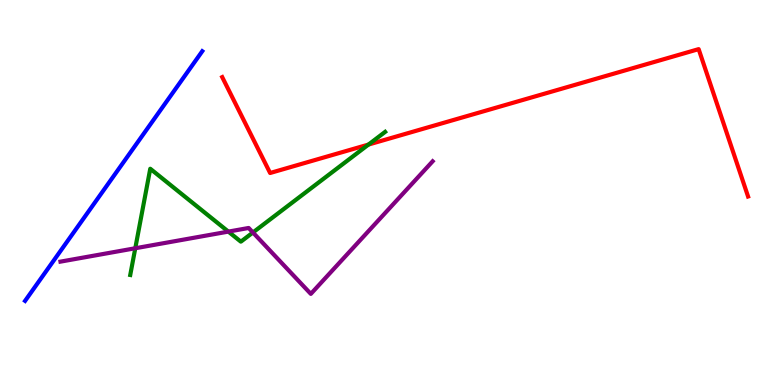[{'lines': ['blue', 'red'], 'intersections': []}, {'lines': ['green', 'red'], 'intersections': [{'x': 4.75, 'y': 6.24}]}, {'lines': ['purple', 'red'], 'intersections': []}, {'lines': ['blue', 'green'], 'intersections': []}, {'lines': ['blue', 'purple'], 'intersections': []}, {'lines': ['green', 'purple'], 'intersections': [{'x': 1.75, 'y': 3.55}, {'x': 2.95, 'y': 3.98}, {'x': 3.26, 'y': 3.96}]}]